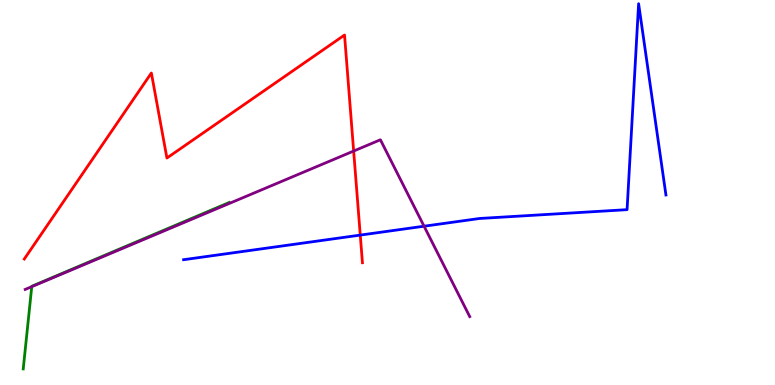[{'lines': ['blue', 'red'], 'intersections': [{'x': 4.65, 'y': 3.89}]}, {'lines': ['green', 'red'], 'intersections': []}, {'lines': ['purple', 'red'], 'intersections': [{'x': 4.56, 'y': 6.08}]}, {'lines': ['blue', 'green'], 'intersections': []}, {'lines': ['blue', 'purple'], 'intersections': [{'x': 5.47, 'y': 4.12}]}, {'lines': ['green', 'purple'], 'intersections': [{'x': 0.41, 'y': 2.55}]}]